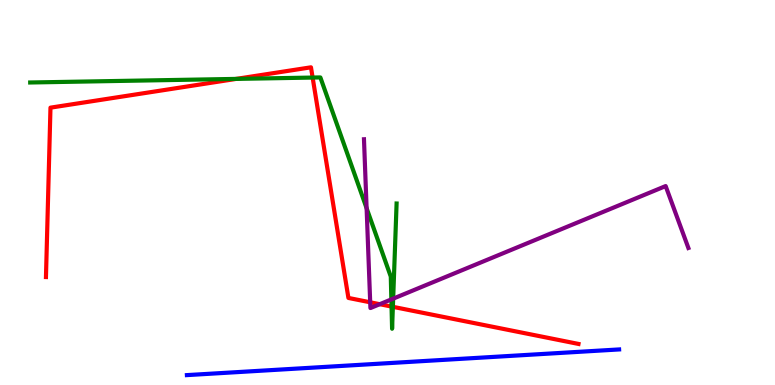[{'lines': ['blue', 'red'], 'intersections': []}, {'lines': ['green', 'red'], 'intersections': [{'x': 3.05, 'y': 7.95}, {'x': 4.03, 'y': 7.99}, {'x': 5.05, 'y': 2.04}, {'x': 5.07, 'y': 2.03}]}, {'lines': ['purple', 'red'], 'intersections': [{'x': 4.78, 'y': 2.15}, {'x': 4.9, 'y': 2.1}]}, {'lines': ['blue', 'green'], 'intersections': []}, {'lines': ['blue', 'purple'], 'intersections': []}, {'lines': ['green', 'purple'], 'intersections': [{'x': 4.73, 'y': 4.59}, {'x': 5.05, 'y': 2.22}, {'x': 5.07, 'y': 2.24}]}]